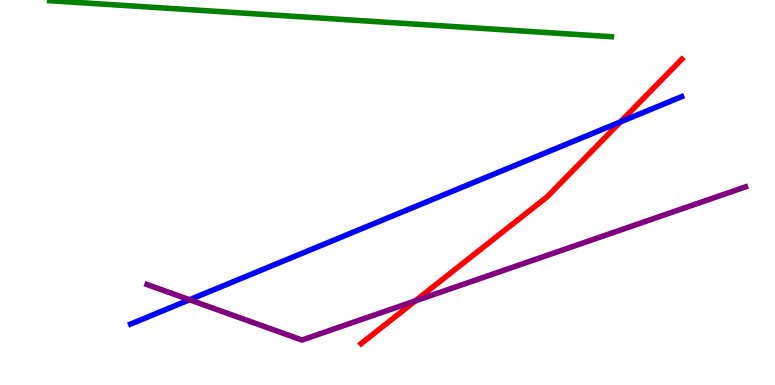[{'lines': ['blue', 'red'], 'intersections': [{'x': 8.01, 'y': 6.83}]}, {'lines': ['green', 'red'], 'intersections': []}, {'lines': ['purple', 'red'], 'intersections': [{'x': 5.36, 'y': 2.18}]}, {'lines': ['blue', 'green'], 'intersections': []}, {'lines': ['blue', 'purple'], 'intersections': [{'x': 2.45, 'y': 2.21}]}, {'lines': ['green', 'purple'], 'intersections': []}]